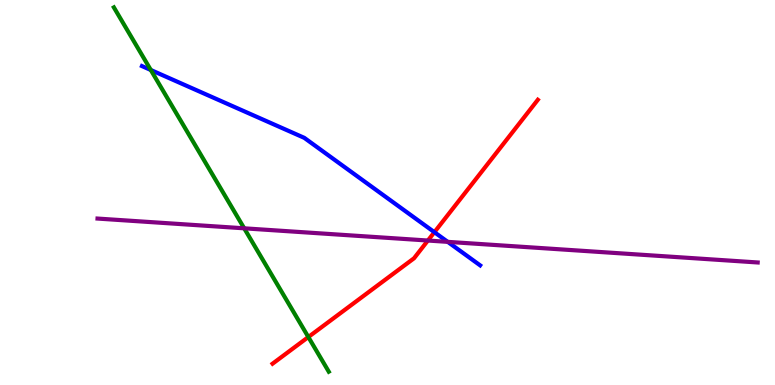[{'lines': ['blue', 'red'], 'intersections': [{'x': 5.61, 'y': 3.97}]}, {'lines': ['green', 'red'], 'intersections': [{'x': 3.98, 'y': 1.25}]}, {'lines': ['purple', 'red'], 'intersections': [{'x': 5.52, 'y': 3.75}]}, {'lines': ['blue', 'green'], 'intersections': [{'x': 1.95, 'y': 8.18}]}, {'lines': ['blue', 'purple'], 'intersections': [{'x': 5.78, 'y': 3.72}]}, {'lines': ['green', 'purple'], 'intersections': [{'x': 3.15, 'y': 4.07}]}]